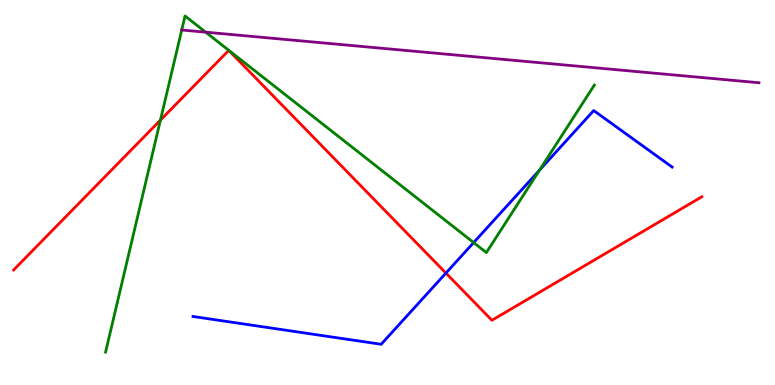[{'lines': ['blue', 'red'], 'intersections': [{'x': 5.75, 'y': 2.91}]}, {'lines': ['green', 'red'], 'intersections': [{'x': 2.07, 'y': 6.88}]}, {'lines': ['purple', 'red'], 'intersections': []}, {'lines': ['blue', 'green'], 'intersections': [{'x': 6.11, 'y': 3.7}, {'x': 6.96, 'y': 5.58}]}, {'lines': ['blue', 'purple'], 'intersections': []}, {'lines': ['green', 'purple'], 'intersections': [{'x': 2.65, 'y': 9.16}]}]